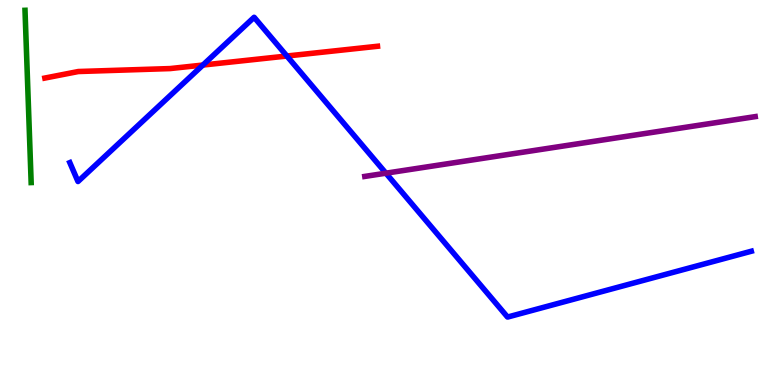[{'lines': ['blue', 'red'], 'intersections': [{'x': 2.62, 'y': 8.31}, {'x': 3.7, 'y': 8.55}]}, {'lines': ['green', 'red'], 'intersections': []}, {'lines': ['purple', 'red'], 'intersections': []}, {'lines': ['blue', 'green'], 'intersections': []}, {'lines': ['blue', 'purple'], 'intersections': [{'x': 4.98, 'y': 5.5}]}, {'lines': ['green', 'purple'], 'intersections': []}]